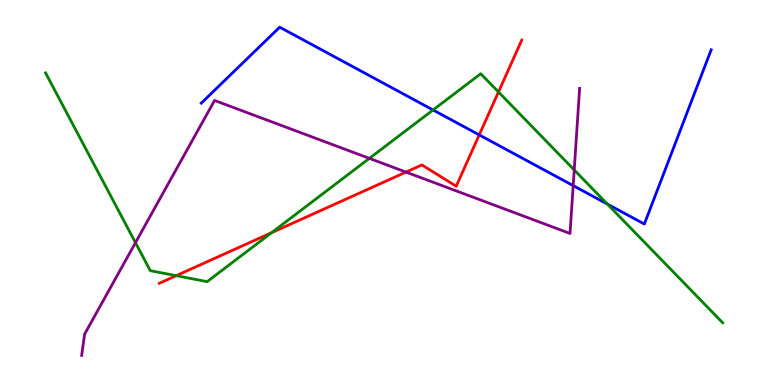[{'lines': ['blue', 'red'], 'intersections': [{'x': 6.18, 'y': 6.5}]}, {'lines': ['green', 'red'], 'intersections': [{'x': 2.27, 'y': 2.84}, {'x': 3.5, 'y': 3.96}, {'x': 6.43, 'y': 7.61}]}, {'lines': ['purple', 'red'], 'intersections': [{'x': 5.24, 'y': 5.53}]}, {'lines': ['blue', 'green'], 'intersections': [{'x': 5.59, 'y': 7.14}, {'x': 7.84, 'y': 4.7}]}, {'lines': ['blue', 'purple'], 'intersections': [{'x': 7.4, 'y': 5.18}]}, {'lines': ['green', 'purple'], 'intersections': [{'x': 1.75, 'y': 3.7}, {'x': 4.77, 'y': 5.89}, {'x': 7.41, 'y': 5.59}]}]